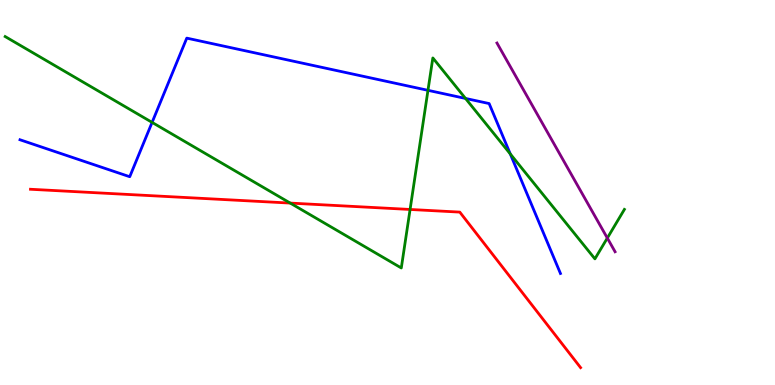[{'lines': ['blue', 'red'], 'intersections': []}, {'lines': ['green', 'red'], 'intersections': [{'x': 3.74, 'y': 4.73}, {'x': 5.29, 'y': 4.56}]}, {'lines': ['purple', 'red'], 'intersections': []}, {'lines': ['blue', 'green'], 'intersections': [{'x': 1.96, 'y': 6.82}, {'x': 5.52, 'y': 7.65}, {'x': 6.01, 'y': 7.44}, {'x': 6.58, 'y': 6.0}]}, {'lines': ['blue', 'purple'], 'intersections': []}, {'lines': ['green', 'purple'], 'intersections': [{'x': 7.84, 'y': 3.82}]}]